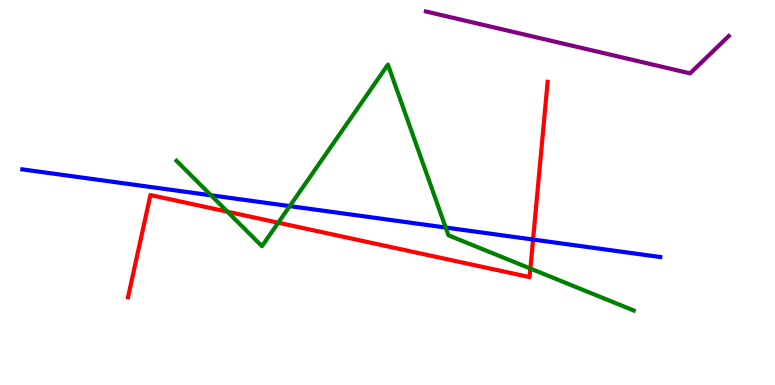[{'lines': ['blue', 'red'], 'intersections': [{'x': 6.88, 'y': 3.78}]}, {'lines': ['green', 'red'], 'intersections': [{'x': 2.94, 'y': 4.5}, {'x': 3.59, 'y': 4.22}, {'x': 6.84, 'y': 3.02}]}, {'lines': ['purple', 'red'], 'intersections': []}, {'lines': ['blue', 'green'], 'intersections': [{'x': 2.72, 'y': 4.93}, {'x': 3.74, 'y': 4.65}, {'x': 5.75, 'y': 4.09}]}, {'lines': ['blue', 'purple'], 'intersections': []}, {'lines': ['green', 'purple'], 'intersections': []}]